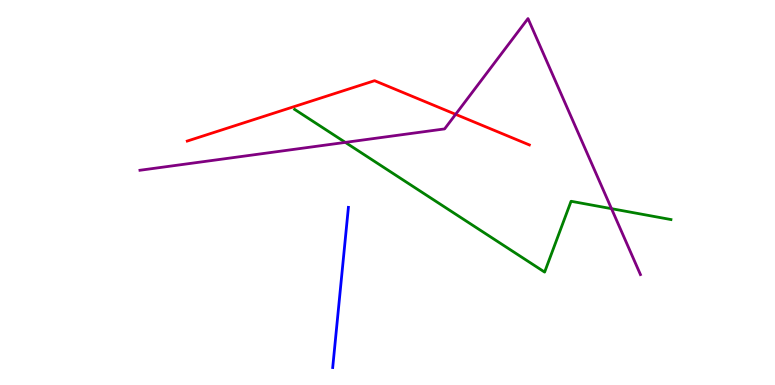[{'lines': ['blue', 'red'], 'intersections': []}, {'lines': ['green', 'red'], 'intersections': []}, {'lines': ['purple', 'red'], 'intersections': [{'x': 5.88, 'y': 7.03}]}, {'lines': ['blue', 'green'], 'intersections': []}, {'lines': ['blue', 'purple'], 'intersections': []}, {'lines': ['green', 'purple'], 'intersections': [{'x': 4.46, 'y': 6.3}, {'x': 7.89, 'y': 4.58}]}]